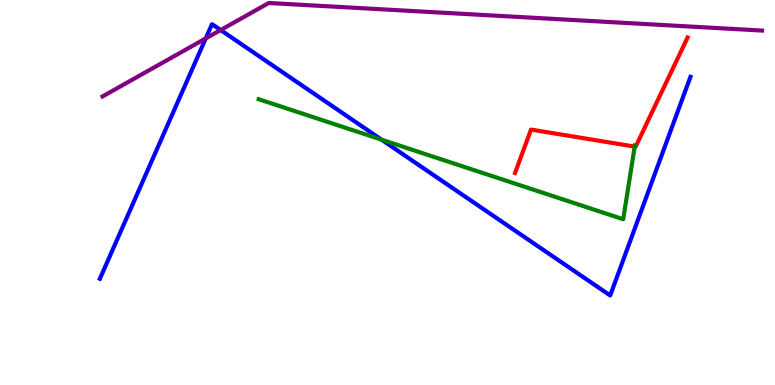[{'lines': ['blue', 'red'], 'intersections': []}, {'lines': ['green', 'red'], 'intersections': [{'x': 8.19, 'y': 6.19}]}, {'lines': ['purple', 'red'], 'intersections': []}, {'lines': ['blue', 'green'], 'intersections': [{'x': 4.92, 'y': 6.37}]}, {'lines': ['blue', 'purple'], 'intersections': [{'x': 2.65, 'y': 9.0}, {'x': 2.85, 'y': 9.22}]}, {'lines': ['green', 'purple'], 'intersections': []}]